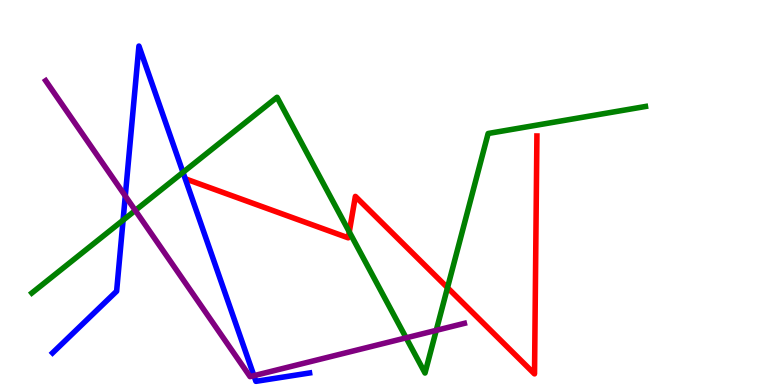[{'lines': ['blue', 'red'], 'intersections': []}, {'lines': ['green', 'red'], 'intersections': [{'x': 4.51, 'y': 3.98}, {'x': 5.77, 'y': 2.53}]}, {'lines': ['purple', 'red'], 'intersections': []}, {'lines': ['blue', 'green'], 'intersections': [{'x': 1.59, 'y': 4.28}, {'x': 2.36, 'y': 5.52}]}, {'lines': ['blue', 'purple'], 'intersections': [{'x': 1.62, 'y': 4.91}, {'x': 3.28, 'y': 0.242}]}, {'lines': ['green', 'purple'], 'intersections': [{'x': 1.75, 'y': 4.53}, {'x': 5.24, 'y': 1.23}, {'x': 5.63, 'y': 1.42}]}]